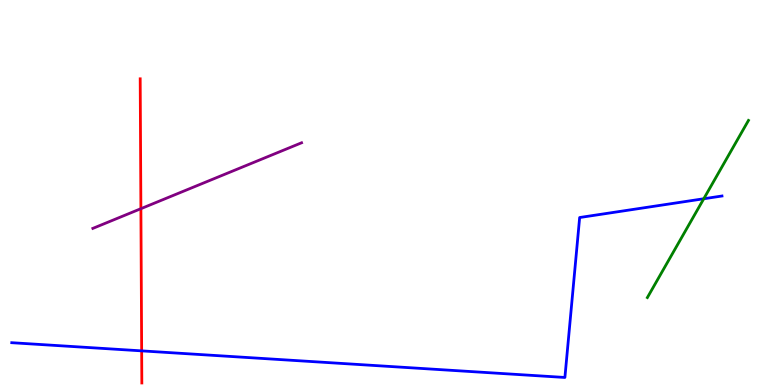[{'lines': ['blue', 'red'], 'intersections': [{'x': 1.83, 'y': 0.887}]}, {'lines': ['green', 'red'], 'intersections': []}, {'lines': ['purple', 'red'], 'intersections': [{'x': 1.82, 'y': 4.58}]}, {'lines': ['blue', 'green'], 'intersections': [{'x': 9.08, 'y': 4.84}]}, {'lines': ['blue', 'purple'], 'intersections': []}, {'lines': ['green', 'purple'], 'intersections': []}]